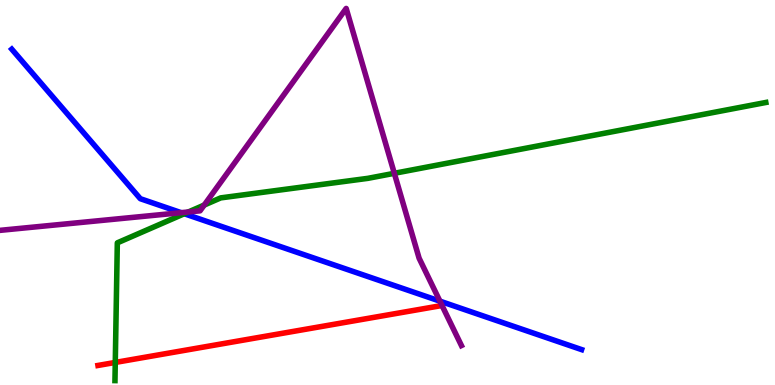[{'lines': ['blue', 'red'], 'intersections': []}, {'lines': ['green', 'red'], 'intersections': [{'x': 1.49, 'y': 0.586}]}, {'lines': ['purple', 'red'], 'intersections': []}, {'lines': ['blue', 'green'], 'intersections': [{'x': 2.38, 'y': 4.45}]}, {'lines': ['blue', 'purple'], 'intersections': [{'x': 2.34, 'y': 4.48}, {'x': 5.68, 'y': 2.18}]}, {'lines': ['green', 'purple'], 'intersections': [{'x': 2.43, 'y': 4.49}, {'x': 2.64, 'y': 4.67}, {'x': 5.09, 'y': 5.5}]}]